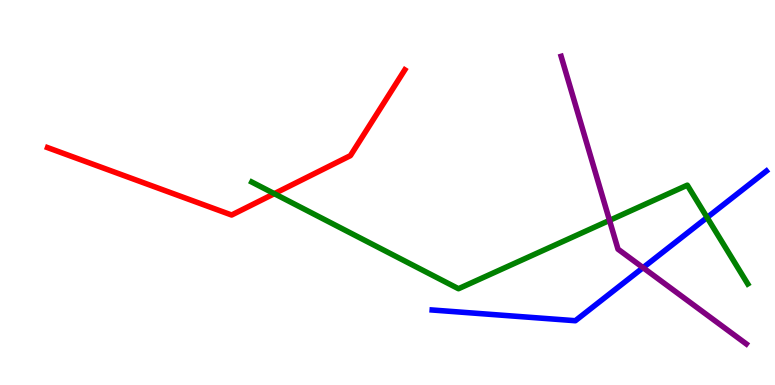[{'lines': ['blue', 'red'], 'intersections': []}, {'lines': ['green', 'red'], 'intersections': [{'x': 3.54, 'y': 4.97}]}, {'lines': ['purple', 'red'], 'intersections': []}, {'lines': ['blue', 'green'], 'intersections': [{'x': 9.12, 'y': 4.35}]}, {'lines': ['blue', 'purple'], 'intersections': [{'x': 8.3, 'y': 3.05}]}, {'lines': ['green', 'purple'], 'intersections': [{'x': 7.86, 'y': 4.28}]}]